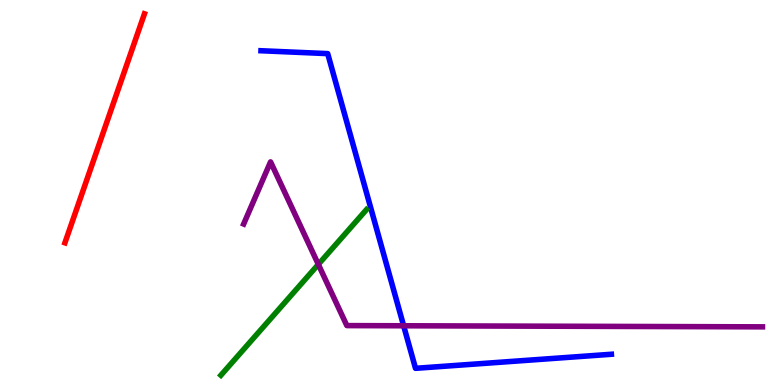[{'lines': ['blue', 'red'], 'intersections': []}, {'lines': ['green', 'red'], 'intersections': []}, {'lines': ['purple', 'red'], 'intersections': []}, {'lines': ['blue', 'green'], 'intersections': []}, {'lines': ['blue', 'purple'], 'intersections': [{'x': 5.21, 'y': 1.54}]}, {'lines': ['green', 'purple'], 'intersections': [{'x': 4.11, 'y': 3.13}]}]